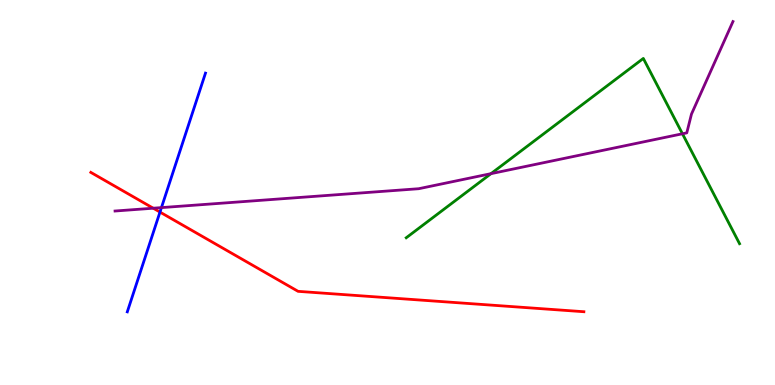[{'lines': ['blue', 'red'], 'intersections': [{'x': 2.06, 'y': 4.49}]}, {'lines': ['green', 'red'], 'intersections': []}, {'lines': ['purple', 'red'], 'intersections': [{'x': 1.98, 'y': 4.59}]}, {'lines': ['blue', 'green'], 'intersections': []}, {'lines': ['blue', 'purple'], 'intersections': [{'x': 2.08, 'y': 4.61}]}, {'lines': ['green', 'purple'], 'intersections': [{'x': 6.34, 'y': 5.49}, {'x': 8.81, 'y': 6.53}]}]